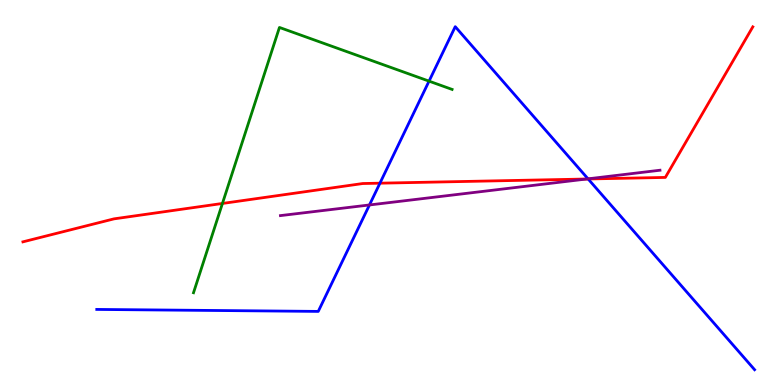[{'lines': ['blue', 'red'], 'intersections': [{'x': 4.9, 'y': 5.24}, {'x': 7.59, 'y': 5.35}]}, {'lines': ['green', 'red'], 'intersections': [{'x': 2.87, 'y': 4.72}]}, {'lines': ['purple', 'red'], 'intersections': [{'x': 7.57, 'y': 5.35}]}, {'lines': ['blue', 'green'], 'intersections': [{'x': 5.54, 'y': 7.89}]}, {'lines': ['blue', 'purple'], 'intersections': [{'x': 4.77, 'y': 4.68}, {'x': 7.59, 'y': 5.35}]}, {'lines': ['green', 'purple'], 'intersections': []}]